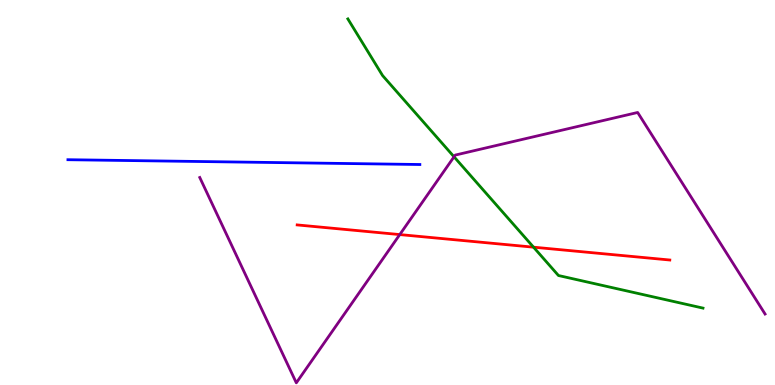[{'lines': ['blue', 'red'], 'intersections': []}, {'lines': ['green', 'red'], 'intersections': [{'x': 6.88, 'y': 3.58}]}, {'lines': ['purple', 'red'], 'intersections': [{'x': 5.16, 'y': 3.91}]}, {'lines': ['blue', 'green'], 'intersections': []}, {'lines': ['blue', 'purple'], 'intersections': []}, {'lines': ['green', 'purple'], 'intersections': [{'x': 5.86, 'y': 5.93}]}]